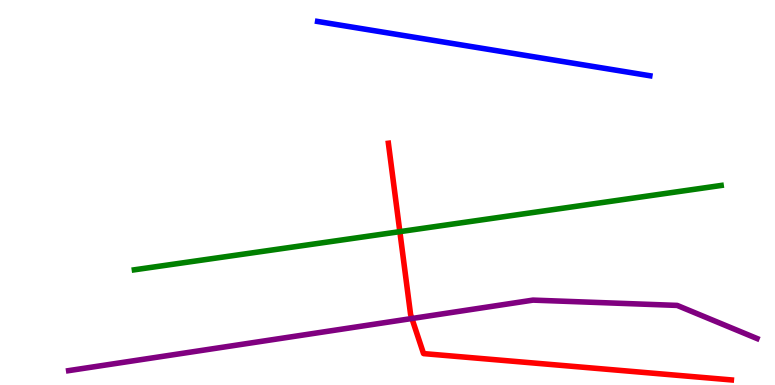[{'lines': ['blue', 'red'], 'intersections': []}, {'lines': ['green', 'red'], 'intersections': [{'x': 5.16, 'y': 3.98}]}, {'lines': ['purple', 'red'], 'intersections': [{'x': 5.32, 'y': 1.73}]}, {'lines': ['blue', 'green'], 'intersections': []}, {'lines': ['blue', 'purple'], 'intersections': []}, {'lines': ['green', 'purple'], 'intersections': []}]